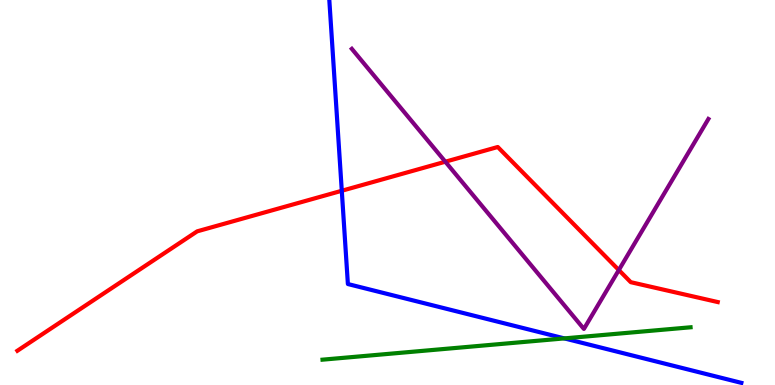[{'lines': ['blue', 'red'], 'intersections': [{'x': 4.41, 'y': 5.05}]}, {'lines': ['green', 'red'], 'intersections': []}, {'lines': ['purple', 'red'], 'intersections': [{'x': 5.75, 'y': 5.8}, {'x': 7.98, 'y': 2.99}]}, {'lines': ['blue', 'green'], 'intersections': [{'x': 7.28, 'y': 1.21}]}, {'lines': ['blue', 'purple'], 'intersections': []}, {'lines': ['green', 'purple'], 'intersections': []}]